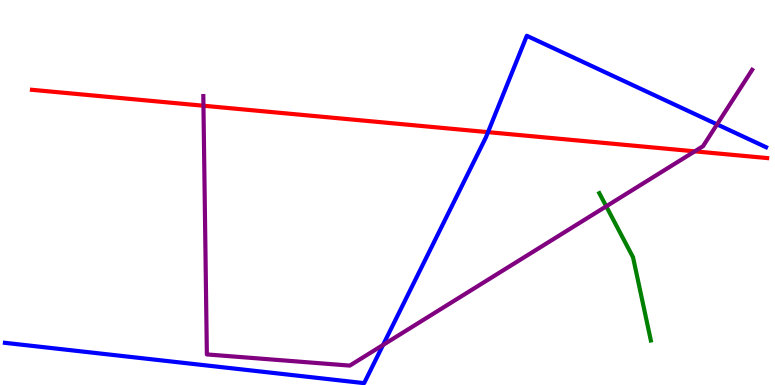[{'lines': ['blue', 'red'], 'intersections': [{'x': 6.3, 'y': 6.57}]}, {'lines': ['green', 'red'], 'intersections': []}, {'lines': ['purple', 'red'], 'intersections': [{'x': 2.63, 'y': 7.25}, {'x': 8.96, 'y': 6.07}]}, {'lines': ['blue', 'green'], 'intersections': []}, {'lines': ['blue', 'purple'], 'intersections': [{'x': 4.94, 'y': 1.04}, {'x': 9.25, 'y': 6.77}]}, {'lines': ['green', 'purple'], 'intersections': [{'x': 7.82, 'y': 4.64}]}]